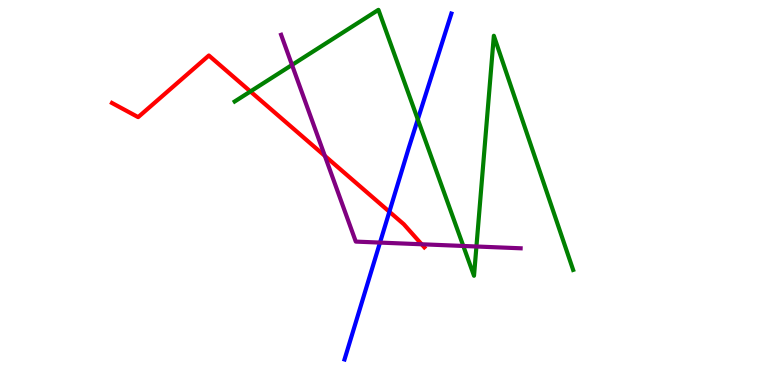[{'lines': ['blue', 'red'], 'intersections': [{'x': 5.02, 'y': 4.5}]}, {'lines': ['green', 'red'], 'intersections': [{'x': 3.23, 'y': 7.62}]}, {'lines': ['purple', 'red'], 'intersections': [{'x': 4.19, 'y': 5.95}, {'x': 5.44, 'y': 3.66}]}, {'lines': ['blue', 'green'], 'intersections': [{'x': 5.39, 'y': 6.9}]}, {'lines': ['blue', 'purple'], 'intersections': [{'x': 4.9, 'y': 3.7}]}, {'lines': ['green', 'purple'], 'intersections': [{'x': 3.77, 'y': 8.31}, {'x': 5.98, 'y': 3.61}, {'x': 6.15, 'y': 3.6}]}]